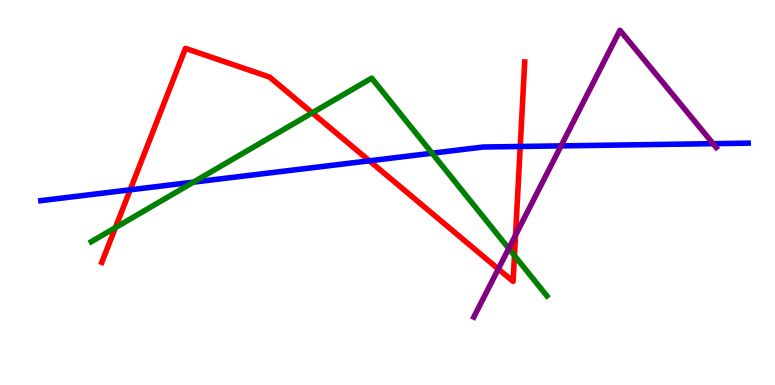[{'lines': ['blue', 'red'], 'intersections': [{'x': 1.68, 'y': 5.07}, {'x': 4.77, 'y': 5.82}, {'x': 6.71, 'y': 6.2}]}, {'lines': ['green', 'red'], 'intersections': [{'x': 1.49, 'y': 4.09}, {'x': 4.03, 'y': 7.07}, {'x': 6.64, 'y': 3.36}]}, {'lines': ['purple', 'red'], 'intersections': [{'x': 6.43, 'y': 3.01}, {'x': 6.65, 'y': 3.89}]}, {'lines': ['blue', 'green'], 'intersections': [{'x': 2.5, 'y': 5.27}, {'x': 5.58, 'y': 6.02}]}, {'lines': ['blue', 'purple'], 'intersections': [{'x': 7.24, 'y': 6.21}, {'x': 9.2, 'y': 6.27}]}, {'lines': ['green', 'purple'], 'intersections': [{'x': 6.56, 'y': 3.55}]}]